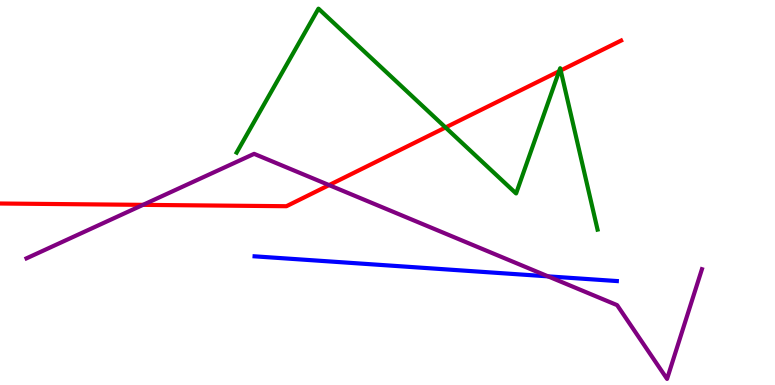[{'lines': ['blue', 'red'], 'intersections': []}, {'lines': ['green', 'red'], 'intersections': [{'x': 5.75, 'y': 6.69}, {'x': 7.21, 'y': 8.15}, {'x': 7.23, 'y': 8.17}]}, {'lines': ['purple', 'red'], 'intersections': [{'x': 1.85, 'y': 4.68}, {'x': 4.25, 'y': 5.19}]}, {'lines': ['blue', 'green'], 'intersections': []}, {'lines': ['blue', 'purple'], 'intersections': [{'x': 7.07, 'y': 2.82}]}, {'lines': ['green', 'purple'], 'intersections': []}]